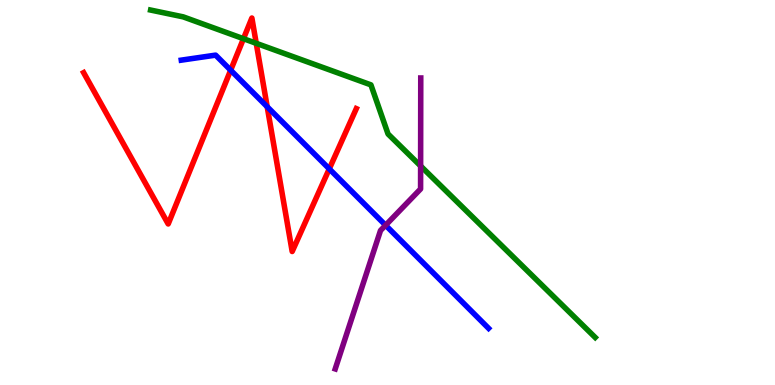[{'lines': ['blue', 'red'], 'intersections': [{'x': 2.98, 'y': 8.18}, {'x': 3.45, 'y': 7.23}, {'x': 4.25, 'y': 5.61}]}, {'lines': ['green', 'red'], 'intersections': [{'x': 3.14, 'y': 8.99}, {'x': 3.31, 'y': 8.87}]}, {'lines': ['purple', 'red'], 'intersections': []}, {'lines': ['blue', 'green'], 'intersections': []}, {'lines': ['blue', 'purple'], 'intersections': [{'x': 4.98, 'y': 4.15}]}, {'lines': ['green', 'purple'], 'intersections': [{'x': 5.43, 'y': 5.69}]}]